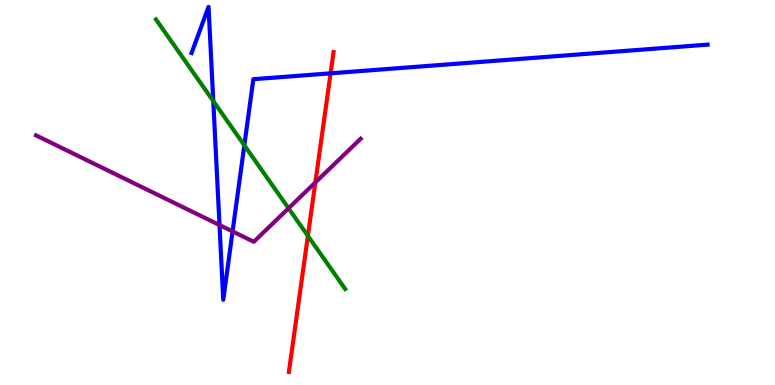[{'lines': ['blue', 'red'], 'intersections': [{'x': 4.27, 'y': 8.1}]}, {'lines': ['green', 'red'], 'intersections': [{'x': 3.97, 'y': 3.87}]}, {'lines': ['purple', 'red'], 'intersections': [{'x': 4.07, 'y': 5.26}]}, {'lines': ['blue', 'green'], 'intersections': [{'x': 2.75, 'y': 7.37}, {'x': 3.15, 'y': 6.23}]}, {'lines': ['blue', 'purple'], 'intersections': [{'x': 2.83, 'y': 4.16}, {'x': 3.0, 'y': 3.99}]}, {'lines': ['green', 'purple'], 'intersections': [{'x': 3.72, 'y': 4.59}]}]